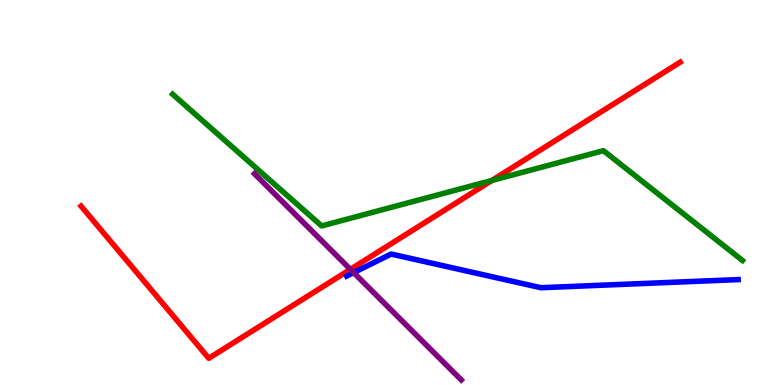[{'lines': ['blue', 'red'], 'intersections': []}, {'lines': ['green', 'red'], 'intersections': [{'x': 6.35, 'y': 5.31}]}, {'lines': ['purple', 'red'], 'intersections': [{'x': 4.52, 'y': 3.0}]}, {'lines': ['blue', 'green'], 'intersections': []}, {'lines': ['blue', 'purple'], 'intersections': [{'x': 4.56, 'y': 2.92}]}, {'lines': ['green', 'purple'], 'intersections': []}]